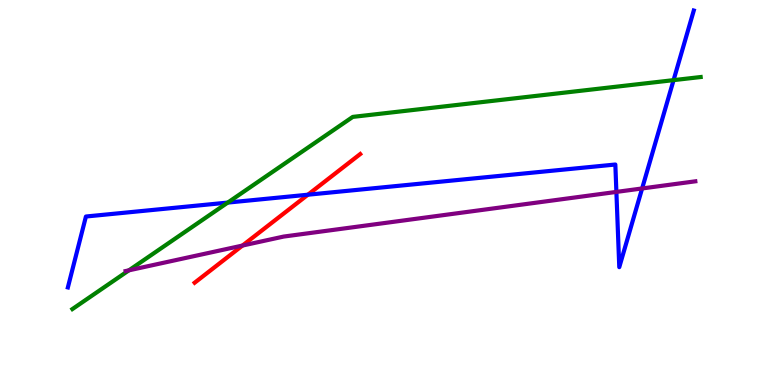[{'lines': ['blue', 'red'], 'intersections': [{'x': 3.97, 'y': 4.94}]}, {'lines': ['green', 'red'], 'intersections': []}, {'lines': ['purple', 'red'], 'intersections': [{'x': 3.13, 'y': 3.62}]}, {'lines': ['blue', 'green'], 'intersections': [{'x': 2.94, 'y': 4.74}, {'x': 8.69, 'y': 7.92}]}, {'lines': ['blue', 'purple'], 'intersections': [{'x': 7.95, 'y': 5.02}, {'x': 8.29, 'y': 5.1}]}, {'lines': ['green', 'purple'], 'intersections': [{'x': 1.66, 'y': 2.98}]}]